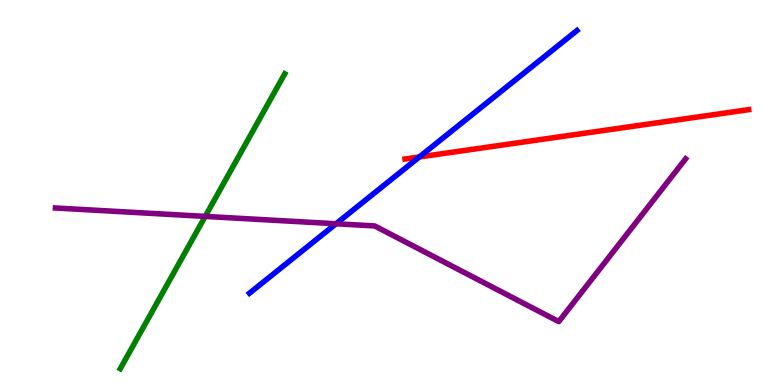[{'lines': ['blue', 'red'], 'intersections': [{'x': 5.41, 'y': 5.92}]}, {'lines': ['green', 'red'], 'intersections': []}, {'lines': ['purple', 'red'], 'intersections': []}, {'lines': ['blue', 'green'], 'intersections': []}, {'lines': ['blue', 'purple'], 'intersections': [{'x': 4.34, 'y': 4.19}]}, {'lines': ['green', 'purple'], 'intersections': [{'x': 2.65, 'y': 4.38}]}]